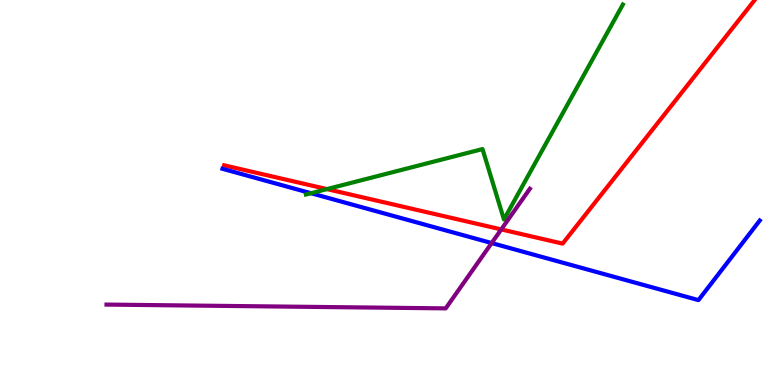[{'lines': ['blue', 'red'], 'intersections': []}, {'lines': ['green', 'red'], 'intersections': [{'x': 4.22, 'y': 5.09}]}, {'lines': ['purple', 'red'], 'intersections': [{'x': 6.47, 'y': 4.04}]}, {'lines': ['blue', 'green'], 'intersections': [{'x': 4.01, 'y': 4.98}]}, {'lines': ['blue', 'purple'], 'intersections': [{'x': 6.34, 'y': 3.69}]}, {'lines': ['green', 'purple'], 'intersections': []}]